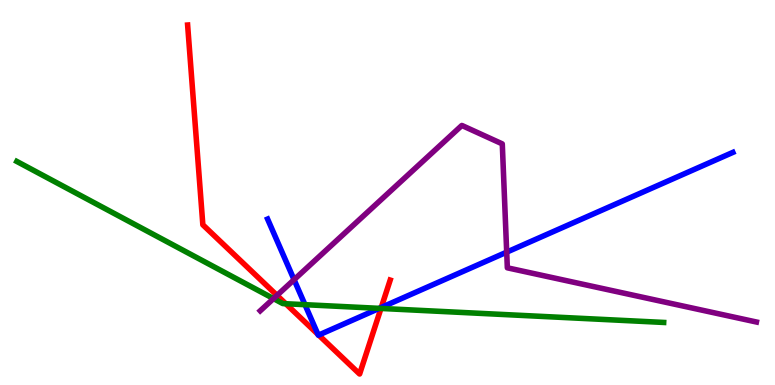[{'lines': ['blue', 'red'], 'intersections': [{'x': 4.1, 'y': 1.32}, {'x': 4.11, 'y': 1.3}, {'x': 4.92, 'y': 2.01}]}, {'lines': ['green', 'red'], 'intersections': [{'x': 3.69, 'y': 2.11}, {'x': 4.92, 'y': 1.99}]}, {'lines': ['purple', 'red'], 'intersections': [{'x': 3.57, 'y': 2.33}]}, {'lines': ['blue', 'green'], 'intersections': [{'x': 3.94, 'y': 2.09}, {'x': 4.89, 'y': 1.99}]}, {'lines': ['blue', 'purple'], 'intersections': [{'x': 3.79, 'y': 2.74}, {'x': 6.54, 'y': 3.45}]}, {'lines': ['green', 'purple'], 'intersections': [{'x': 3.53, 'y': 2.24}]}]